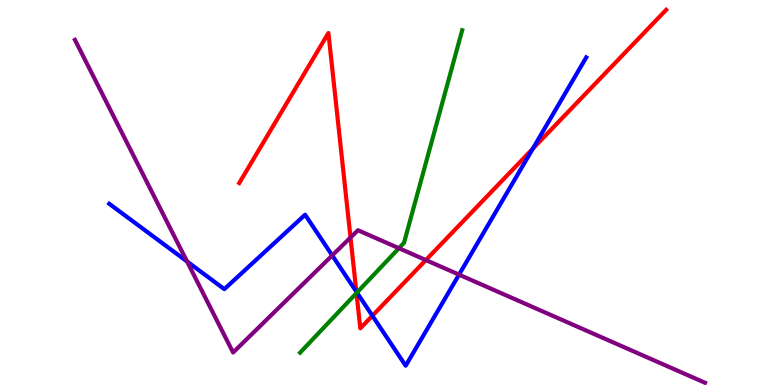[{'lines': ['blue', 'red'], 'intersections': [{'x': 4.6, 'y': 2.42}, {'x': 4.81, 'y': 1.8}, {'x': 6.87, 'y': 6.14}]}, {'lines': ['green', 'red'], 'intersections': [{'x': 4.6, 'y': 2.39}]}, {'lines': ['purple', 'red'], 'intersections': [{'x': 4.52, 'y': 3.83}, {'x': 5.49, 'y': 3.25}]}, {'lines': ['blue', 'green'], 'intersections': [{'x': 4.61, 'y': 2.4}]}, {'lines': ['blue', 'purple'], 'intersections': [{'x': 2.41, 'y': 3.21}, {'x': 4.29, 'y': 3.37}, {'x': 5.92, 'y': 2.87}]}, {'lines': ['green', 'purple'], 'intersections': [{'x': 5.15, 'y': 3.55}]}]